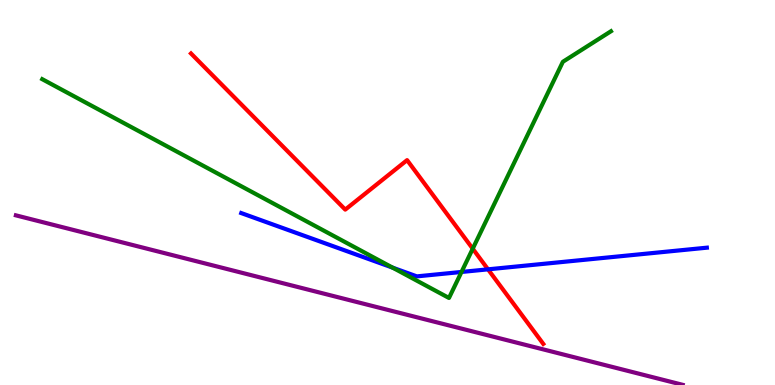[{'lines': ['blue', 'red'], 'intersections': [{'x': 6.3, 'y': 3.0}]}, {'lines': ['green', 'red'], 'intersections': [{'x': 6.1, 'y': 3.54}]}, {'lines': ['purple', 'red'], 'intersections': []}, {'lines': ['blue', 'green'], 'intersections': [{'x': 5.07, 'y': 3.05}, {'x': 5.96, 'y': 2.94}]}, {'lines': ['blue', 'purple'], 'intersections': []}, {'lines': ['green', 'purple'], 'intersections': []}]